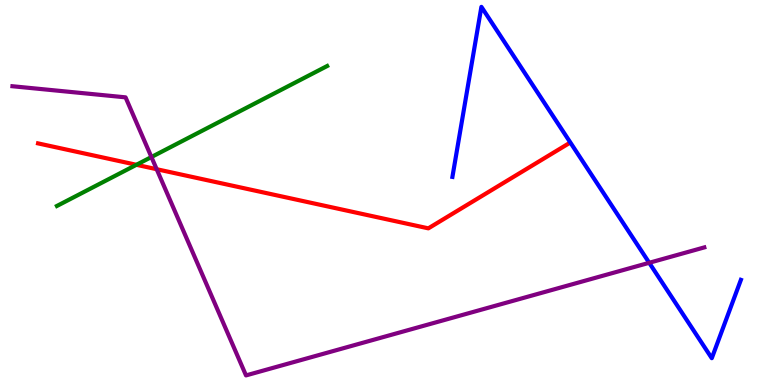[{'lines': ['blue', 'red'], 'intersections': []}, {'lines': ['green', 'red'], 'intersections': [{'x': 1.76, 'y': 5.72}]}, {'lines': ['purple', 'red'], 'intersections': [{'x': 2.02, 'y': 5.6}]}, {'lines': ['blue', 'green'], 'intersections': []}, {'lines': ['blue', 'purple'], 'intersections': [{'x': 8.38, 'y': 3.17}]}, {'lines': ['green', 'purple'], 'intersections': [{'x': 1.95, 'y': 5.92}]}]